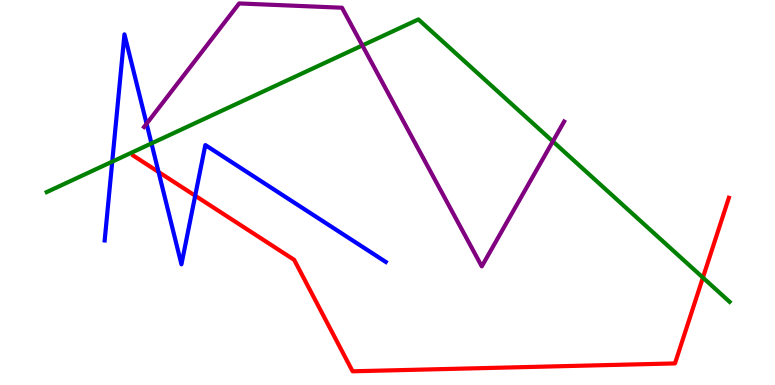[{'lines': ['blue', 'red'], 'intersections': [{'x': 2.05, 'y': 5.53}, {'x': 2.52, 'y': 4.92}]}, {'lines': ['green', 'red'], 'intersections': [{'x': 9.07, 'y': 2.79}]}, {'lines': ['purple', 'red'], 'intersections': []}, {'lines': ['blue', 'green'], 'intersections': [{'x': 1.45, 'y': 5.8}, {'x': 1.95, 'y': 6.27}]}, {'lines': ['blue', 'purple'], 'intersections': [{'x': 1.89, 'y': 6.79}]}, {'lines': ['green', 'purple'], 'intersections': [{'x': 4.68, 'y': 8.82}, {'x': 7.13, 'y': 6.33}]}]